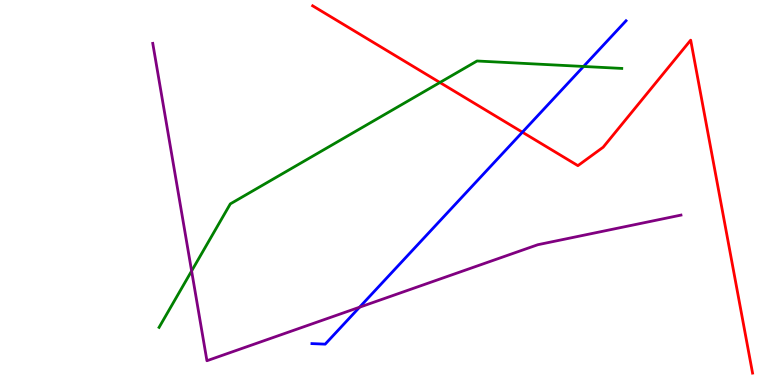[{'lines': ['blue', 'red'], 'intersections': [{'x': 6.74, 'y': 6.57}]}, {'lines': ['green', 'red'], 'intersections': [{'x': 5.68, 'y': 7.86}]}, {'lines': ['purple', 'red'], 'intersections': []}, {'lines': ['blue', 'green'], 'intersections': [{'x': 7.53, 'y': 8.27}]}, {'lines': ['blue', 'purple'], 'intersections': [{'x': 4.64, 'y': 2.02}]}, {'lines': ['green', 'purple'], 'intersections': [{'x': 2.47, 'y': 2.96}]}]